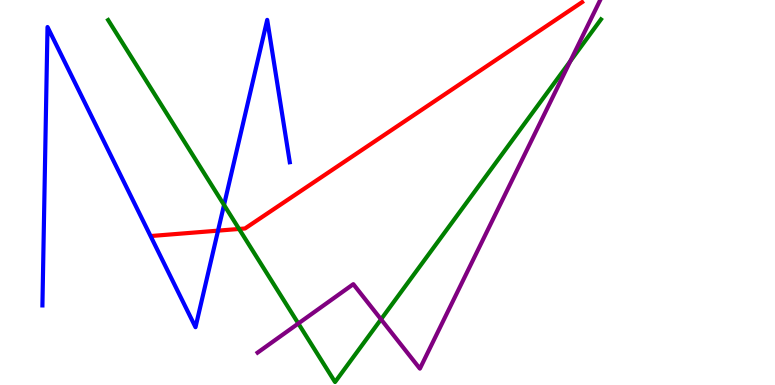[{'lines': ['blue', 'red'], 'intersections': [{'x': 2.81, 'y': 4.01}]}, {'lines': ['green', 'red'], 'intersections': [{'x': 3.08, 'y': 4.05}]}, {'lines': ['purple', 'red'], 'intersections': []}, {'lines': ['blue', 'green'], 'intersections': [{'x': 2.89, 'y': 4.68}]}, {'lines': ['blue', 'purple'], 'intersections': []}, {'lines': ['green', 'purple'], 'intersections': [{'x': 3.85, 'y': 1.6}, {'x': 4.92, 'y': 1.71}, {'x': 7.36, 'y': 8.41}]}]